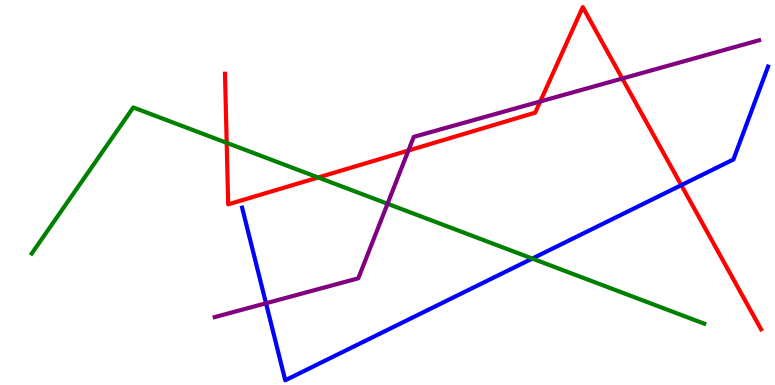[{'lines': ['blue', 'red'], 'intersections': [{'x': 8.79, 'y': 5.19}]}, {'lines': ['green', 'red'], 'intersections': [{'x': 2.92, 'y': 6.29}, {'x': 4.11, 'y': 5.39}]}, {'lines': ['purple', 'red'], 'intersections': [{'x': 5.27, 'y': 6.09}, {'x': 6.97, 'y': 7.36}, {'x': 8.03, 'y': 7.96}]}, {'lines': ['blue', 'green'], 'intersections': [{'x': 6.87, 'y': 3.28}]}, {'lines': ['blue', 'purple'], 'intersections': [{'x': 3.43, 'y': 2.12}]}, {'lines': ['green', 'purple'], 'intersections': [{'x': 5.0, 'y': 4.71}]}]